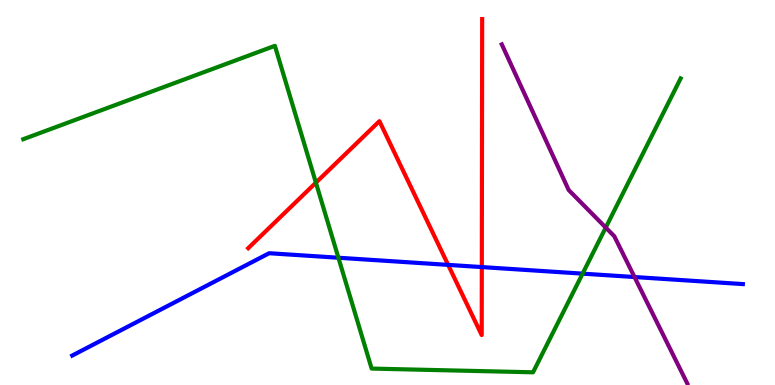[{'lines': ['blue', 'red'], 'intersections': [{'x': 5.78, 'y': 3.12}, {'x': 6.22, 'y': 3.06}]}, {'lines': ['green', 'red'], 'intersections': [{'x': 4.08, 'y': 5.26}]}, {'lines': ['purple', 'red'], 'intersections': []}, {'lines': ['blue', 'green'], 'intersections': [{'x': 4.37, 'y': 3.31}, {'x': 7.52, 'y': 2.89}]}, {'lines': ['blue', 'purple'], 'intersections': [{'x': 8.19, 'y': 2.8}]}, {'lines': ['green', 'purple'], 'intersections': [{'x': 7.82, 'y': 4.09}]}]